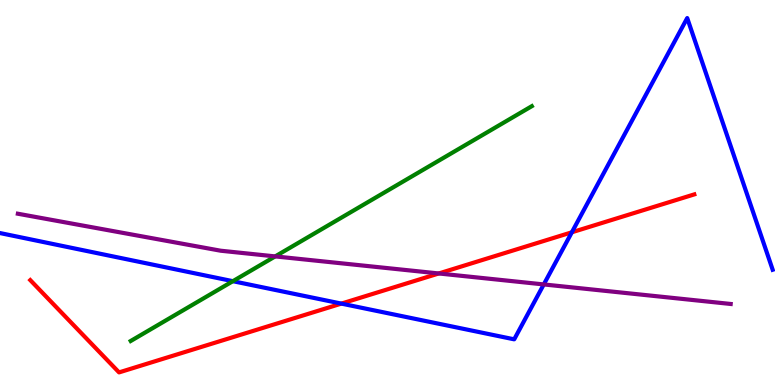[{'lines': ['blue', 'red'], 'intersections': [{'x': 4.4, 'y': 2.11}, {'x': 7.38, 'y': 3.97}]}, {'lines': ['green', 'red'], 'intersections': []}, {'lines': ['purple', 'red'], 'intersections': [{'x': 5.66, 'y': 2.9}]}, {'lines': ['blue', 'green'], 'intersections': [{'x': 3.0, 'y': 2.7}]}, {'lines': ['blue', 'purple'], 'intersections': [{'x': 7.02, 'y': 2.61}]}, {'lines': ['green', 'purple'], 'intersections': [{'x': 3.55, 'y': 3.34}]}]